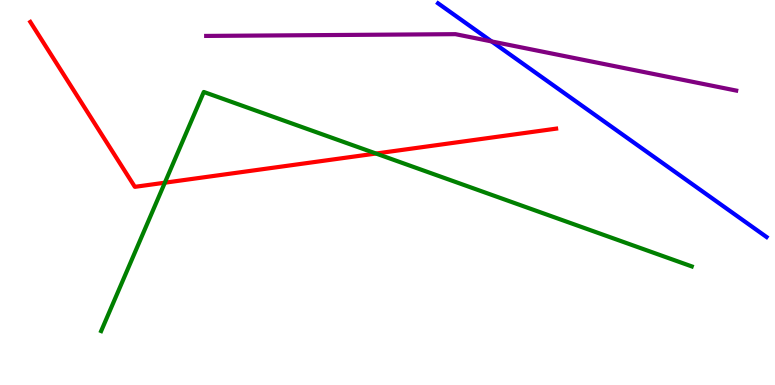[{'lines': ['blue', 'red'], 'intersections': []}, {'lines': ['green', 'red'], 'intersections': [{'x': 2.13, 'y': 5.25}, {'x': 4.85, 'y': 6.01}]}, {'lines': ['purple', 'red'], 'intersections': []}, {'lines': ['blue', 'green'], 'intersections': []}, {'lines': ['blue', 'purple'], 'intersections': [{'x': 6.34, 'y': 8.92}]}, {'lines': ['green', 'purple'], 'intersections': []}]